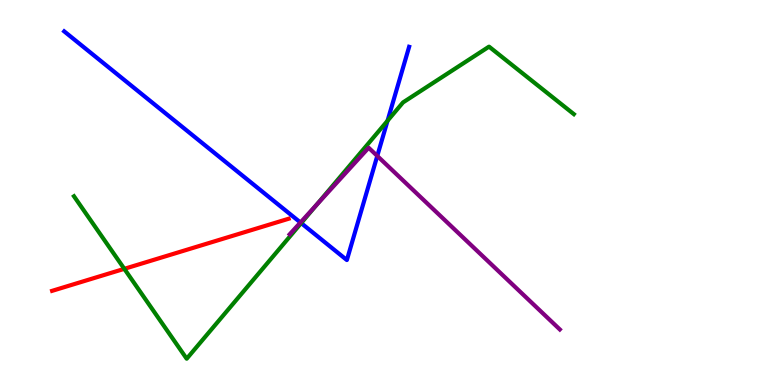[{'lines': ['blue', 'red'], 'intersections': []}, {'lines': ['green', 'red'], 'intersections': [{'x': 1.6, 'y': 3.02}]}, {'lines': ['purple', 'red'], 'intersections': []}, {'lines': ['blue', 'green'], 'intersections': [{'x': 3.89, 'y': 4.21}, {'x': 5.0, 'y': 6.86}]}, {'lines': ['blue', 'purple'], 'intersections': [{'x': 3.88, 'y': 4.22}, {'x': 4.87, 'y': 5.95}]}, {'lines': ['green', 'purple'], 'intersections': [{'x': 4.09, 'y': 4.69}]}]